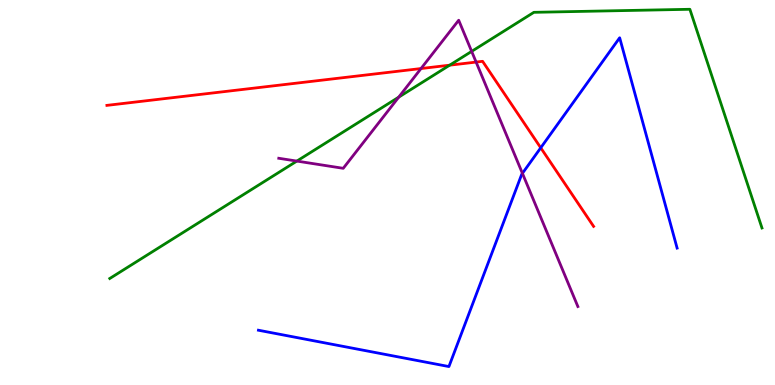[{'lines': ['blue', 'red'], 'intersections': [{'x': 6.98, 'y': 6.16}]}, {'lines': ['green', 'red'], 'intersections': [{'x': 5.8, 'y': 8.31}]}, {'lines': ['purple', 'red'], 'intersections': [{'x': 5.43, 'y': 8.22}, {'x': 6.14, 'y': 8.39}]}, {'lines': ['blue', 'green'], 'intersections': []}, {'lines': ['blue', 'purple'], 'intersections': [{'x': 6.74, 'y': 5.5}]}, {'lines': ['green', 'purple'], 'intersections': [{'x': 3.83, 'y': 5.82}, {'x': 5.14, 'y': 7.48}, {'x': 6.09, 'y': 8.67}]}]